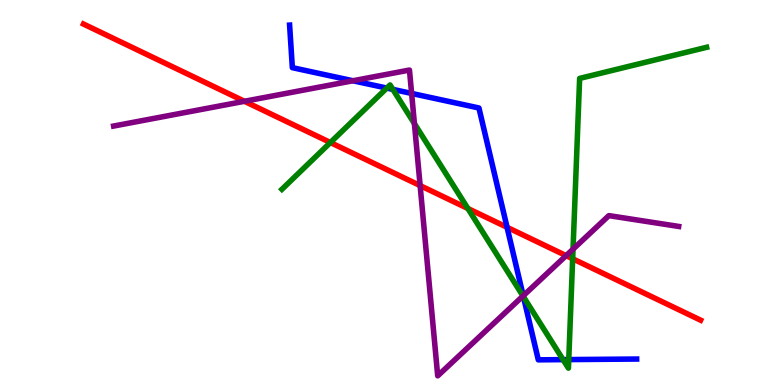[{'lines': ['blue', 'red'], 'intersections': [{'x': 6.54, 'y': 4.1}]}, {'lines': ['green', 'red'], 'intersections': [{'x': 4.26, 'y': 6.3}, {'x': 6.04, 'y': 4.58}, {'x': 7.39, 'y': 3.28}]}, {'lines': ['purple', 'red'], 'intersections': [{'x': 3.15, 'y': 7.37}, {'x': 5.42, 'y': 5.18}, {'x': 7.3, 'y': 3.36}]}, {'lines': ['blue', 'green'], 'intersections': [{'x': 4.99, 'y': 7.71}, {'x': 5.07, 'y': 7.68}, {'x': 6.75, 'y': 2.29}, {'x': 7.27, 'y': 0.659}, {'x': 7.34, 'y': 0.66}]}, {'lines': ['blue', 'purple'], 'intersections': [{'x': 4.55, 'y': 7.9}, {'x': 5.31, 'y': 7.57}, {'x': 6.75, 'y': 2.32}]}, {'lines': ['green', 'purple'], 'intersections': [{'x': 5.35, 'y': 6.79}, {'x': 6.75, 'y': 2.31}, {'x': 7.39, 'y': 3.53}]}]